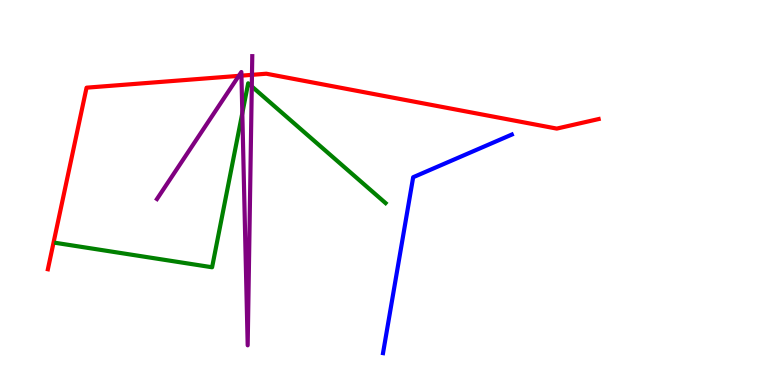[{'lines': ['blue', 'red'], 'intersections': []}, {'lines': ['green', 'red'], 'intersections': []}, {'lines': ['purple', 'red'], 'intersections': [{'x': 3.08, 'y': 8.03}, {'x': 3.12, 'y': 8.04}, {'x': 3.25, 'y': 8.06}]}, {'lines': ['blue', 'green'], 'intersections': []}, {'lines': ['blue', 'purple'], 'intersections': []}, {'lines': ['green', 'purple'], 'intersections': [{'x': 3.13, 'y': 7.06}, {'x': 3.25, 'y': 7.75}]}]